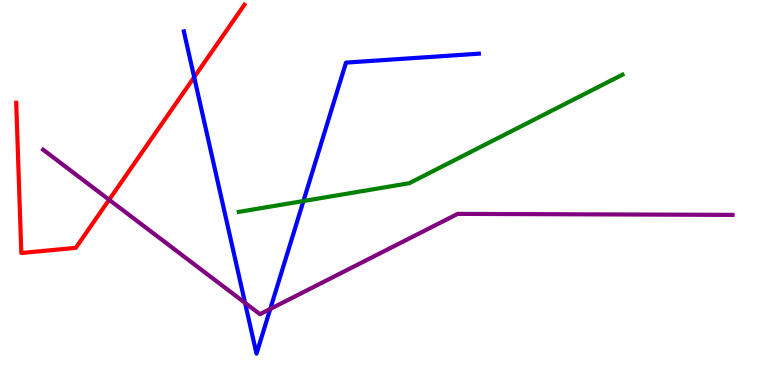[{'lines': ['blue', 'red'], 'intersections': [{'x': 2.51, 'y': 8.0}]}, {'lines': ['green', 'red'], 'intersections': []}, {'lines': ['purple', 'red'], 'intersections': [{'x': 1.41, 'y': 4.81}]}, {'lines': ['blue', 'green'], 'intersections': [{'x': 3.92, 'y': 4.78}]}, {'lines': ['blue', 'purple'], 'intersections': [{'x': 3.16, 'y': 2.13}, {'x': 3.49, 'y': 1.97}]}, {'lines': ['green', 'purple'], 'intersections': []}]